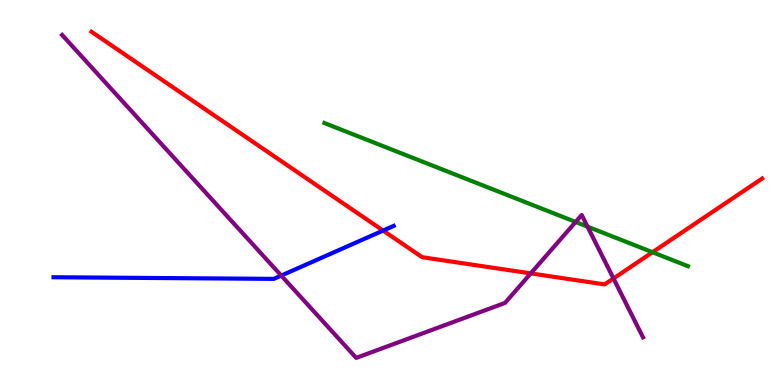[{'lines': ['blue', 'red'], 'intersections': [{'x': 4.94, 'y': 4.01}]}, {'lines': ['green', 'red'], 'intersections': [{'x': 8.42, 'y': 3.45}]}, {'lines': ['purple', 'red'], 'intersections': [{'x': 6.85, 'y': 2.9}, {'x': 7.92, 'y': 2.77}]}, {'lines': ['blue', 'green'], 'intersections': []}, {'lines': ['blue', 'purple'], 'intersections': [{'x': 3.63, 'y': 2.84}]}, {'lines': ['green', 'purple'], 'intersections': [{'x': 7.43, 'y': 4.23}, {'x': 7.58, 'y': 4.11}]}]